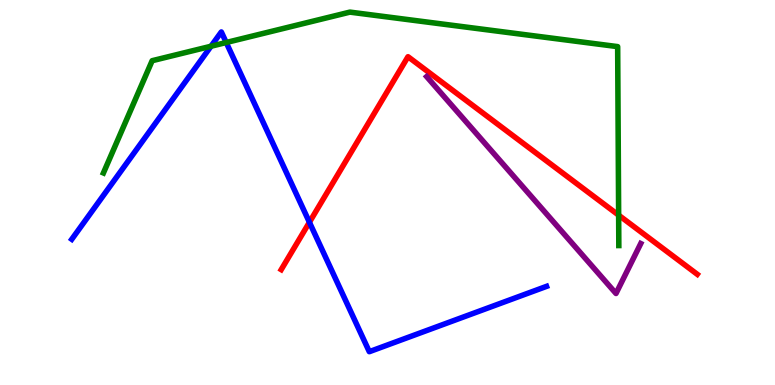[{'lines': ['blue', 'red'], 'intersections': [{'x': 3.99, 'y': 4.23}]}, {'lines': ['green', 'red'], 'intersections': [{'x': 7.98, 'y': 4.41}]}, {'lines': ['purple', 'red'], 'intersections': []}, {'lines': ['blue', 'green'], 'intersections': [{'x': 2.72, 'y': 8.8}, {'x': 2.92, 'y': 8.9}]}, {'lines': ['blue', 'purple'], 'intersections': []}, {'lines': ['green', 'purple'], 'intersections': []}]